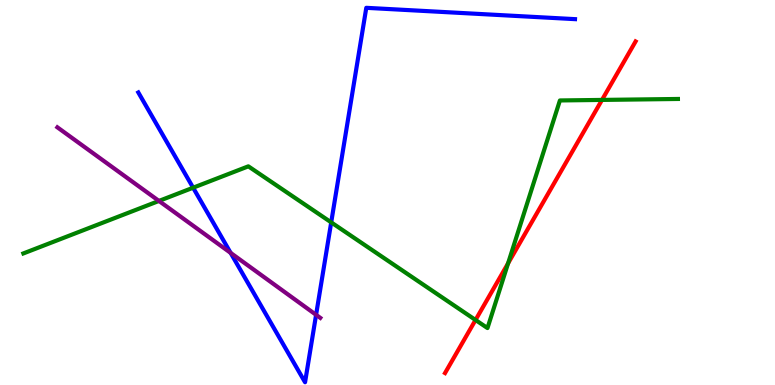[{'lines': ['blue', 'red'], 'intersections': []}, {'lines': ['green', 'red'], 'intersections': [{'x': 6.14, 'y': 1.69}, {'x': 6.56, 'y': 3.16}, {'x': 7.77, 'y': 7.4}]}, {'lines': ['purple', 'red'], 'intersections': []}, {'lines': ['blue', 'green'], 'intersections': [{'x': 2.49, 'y': 5.12}, {'x': 4.27, 'y': 4.22}]}, {'lines': ['blue', 'purple'], 'intersections': [{'x': 2.98, 'y': 3.43}, {'x': 4.08, 'y': 1.82}]}, {'lines': ['green', 'purple'], 'intersections': [{'x': 2.05, 'y': 4.78}]}]